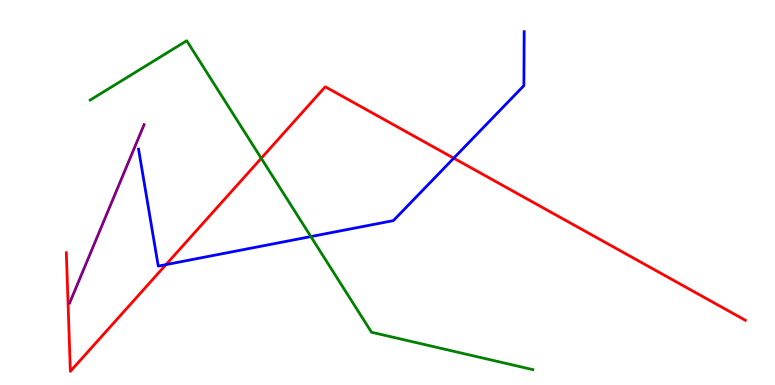[{'lines': ['blue', 'red'], 'intersections': [{'x': 2.14, 'y': 3.13}, {'x': 5.85, 'y': 5.89}]}, {'lines': ['green', 'red'], 'intersections': [{'x': 3.37, 'y': 5.89}]}, {'lines': ['purple', 'red'], 'intersections': []}, {'lines': ['blue', 'green'], 'intersections': [{'x': 4.01, 'y': 3.86}]}, {'lines': ['blue', 'purple'], 'intersections': []}, {'lines': ['green', 'purple'], 'intersections': []}]